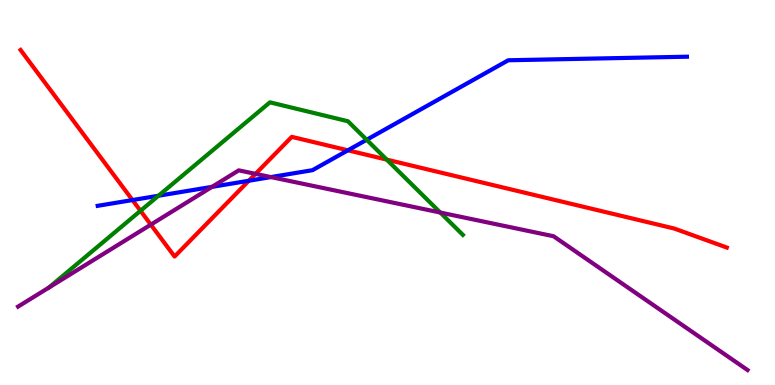[{'lines': ['blue', 'red'], 'intersections': [{'x': 1.71, 'y': 4.8}, {'x': 3.21, 'y': 5.31}, {'x': 4.49, 'y': 6.1}]}, {'lines': ['green', 'red'], 'intersections': [{'x': 1.81, 'y': 4.52}, {'x': 4.99, 'y': 5.85}]}, {'lines': ['purple', 'red'], 'intersections': [{'x': 1.95, 'y': 4.16}, {'x': 3.3, 'y': 5.48}]}, {'lines': ['blue', 'green'], 'intersections': [{'x': 2.04, 'y': 4.92}, {'x': 4.73, 'y': 6.37}]}, {'lines': ['blue', 'purple'], 'intersections': [{'x': 2.74, 'y': 5.15}, {'x': 3.5, 'y': 5.4}]}, {'lines': ['green', 'purple'], 'intersections': [{'x': 5.68, 'y': 4.48}]}]